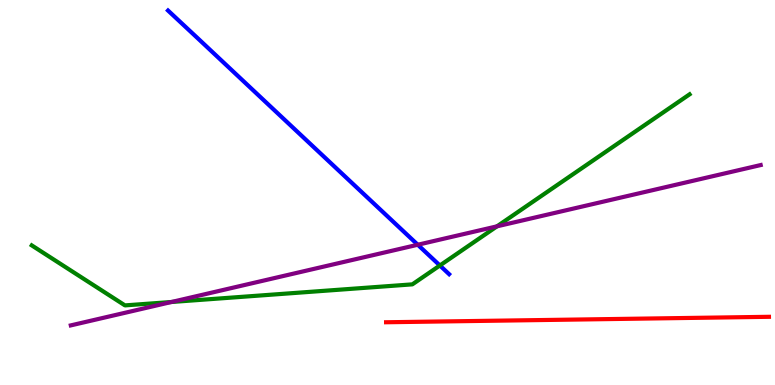[{'lines': ['blue', 'red'], 'intersections': []}, {'lines': ['green', 'red'], 'intersections': []}, {'lines': ['purple', 'red'], 'intersections': []}, {'lines': ['blue', 'green'], 'intersections': [{'x': 5.68, 'y': 3.1}]}, {'lines': ['blue', 'purple'], 'intersections': [{'x': 5.39, 'y': 3.64}]}, {'lines': ['green', 'purple'], 'intersections': [{'x': 2.21, 'y': 2.16}, {'x': 6.41, 'y': 4.12}]}]